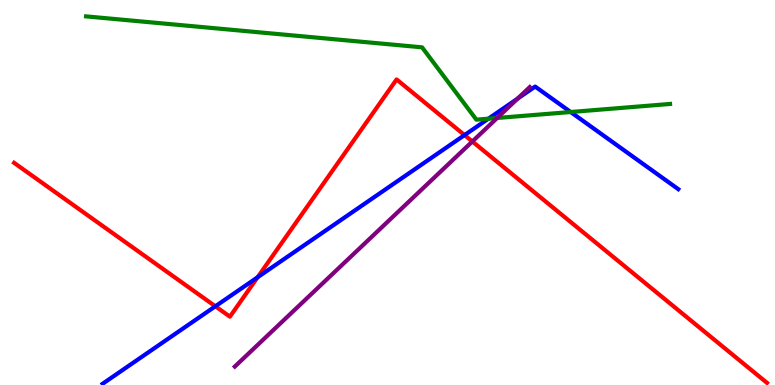[{'lines': ['blue', 'red'], 'intersections': [{'x': 2.78, 'y': 2.04}, {'x': 3.32, 'y': 2.8}, {'x': 5.99, 'y': 6.49}]}, {'lines': ['green', 'red'], 'intersections': []}, {'lines': ['purple', 'red'], 'intersections': [{'x': 6.09, 'y': 6.32}]}, {'lines': ['blue', 'green'], 'intersections': [{'x': 6.3, 'y': 6.92}, {'x': 7.36, 'y': 7.09}]}, {'lines': ['blue', 'purple'], 'intersections': [{'x': 6.68, 'y': 7.44}]}, {'lines': ['green', 'purple'], 'intersections': [{'x': 6.41, 'y': 6.94}]}]